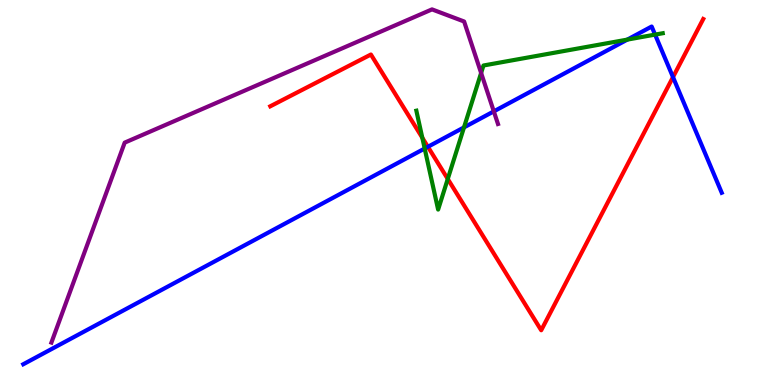[{'lines': ['blue', 'red'], 'intersections': [{'x': 5.52, 'y': 6.19}, {'x': 8.68, 'y': 8.0}]}, {'lines': ['green', 'red'], 'intersections': [{'x': 5.45, 'y': 6.42}, {'x': 5.78, 'y': 5.35}]}, {'lines': ['purple', 'red'], 'intersections': []}, {'lines': ['blue', 'green'], 'intersections': [{'x': 5.48, 'y': 6.14}, {'x': 5.99, 'y': 6.69}, {'x': 8.09, 'y': 8.97}, {'x': 8.45, 'y': 9.1}]}, {'lines': ['blue', 'purple'], 'intersections': [{'x': 6.37, 'y': 7.11}]}, {'lines': ['green', 'purple'], 'intersections': [{'x': 6.21, 'y': 8.1}]}]